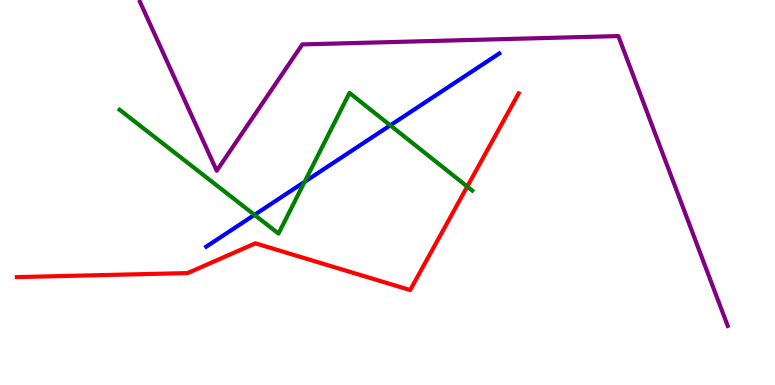[{'lines': ['blue', 'red'], 'intersections': []}, {'lines': ['green', 'red'], 'intersections': [{'x': 6.03, 'y': 5.15}]}, {'lines': ['purple', 'red'], 'intersections': []}, {'lines': ['blue', 'green'], 'intersections': [{'x': 3.28, 'y': 4.42}, {'x': 3.93, 'y': 5.28}, {'x': 5.04, 'y': 6.74}]}, {'lines': ['blue', 'purple'], 'intersections': []}, {'lines': ['green', 'purple'], 'intersections': []}]